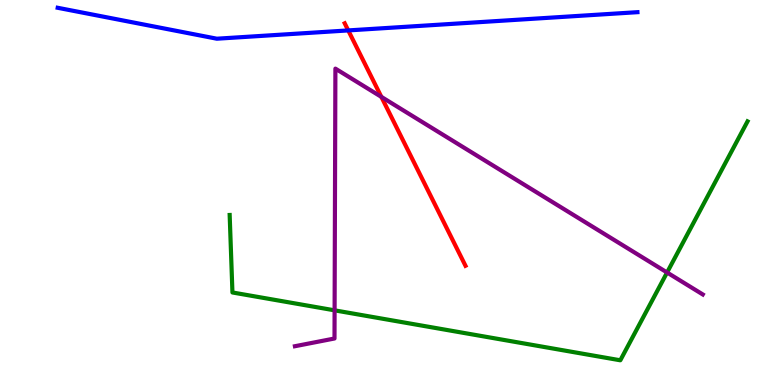[{'lines': ['blue', 'red'], 'intersections': [{'x': 4.49, 'y': 9.21}]}, {'lines': ['green', 'red'], 'intersections': []}, {'lines': ['purple', 'red'], 'intersections': [{'x': 4.92, 'y': 7.48}]}, {'lines': ['blue', 'green'], 'intersections': []}, {'lines': ['blue', 'purple'], 'intersections': []}, {'lines': ['green', 'purple'], 'intersections': [{'x': 4.32, 'y': 1.94}, {'x': 8.61, 'y': 2.92}]}]